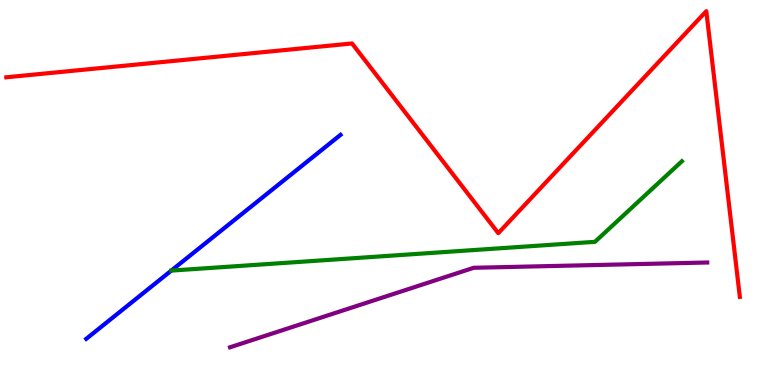[{'lines': ['blue', 'red'], 'intersections': []}, {'lines': ['green', 'red'], 'intersections': []}, {'lines': ['purple', 'red'], 'intersections': []}, {'lines': ['blue', 'green'], 'intersections': [{'x': 2.21, 'y': 2.97}]}, {'lines': ['blue', 'purple'], 'intersections': []}, {'lines': ['green', 'purple'], 'intersections': []}]